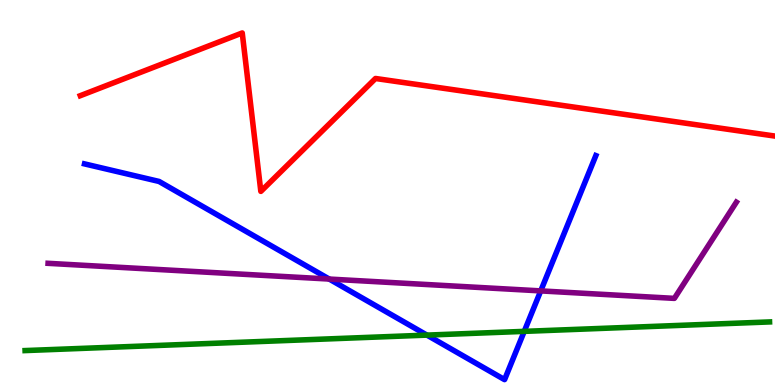[{'lines': ['blue', 'red'], 'intersections': []}, {'lines': ['green', 'red'], 'intersections': []}, {'lines': ['purple', 'red'], 'intersections': []}, {'lines': ['blue', 'green'], 'intersections': [{'x': 5.51, 'y': 1.3}, {'x': 6.76, 'y': 1.39}]}, {'lines': ['blue', 'purple'], 'intersections': [{'x': 4.25, 'y': 2.75}, {'x': 6.98, 'y': 2.44}]}, {'lines': ['green', 'purple'], 'intersections': []}]